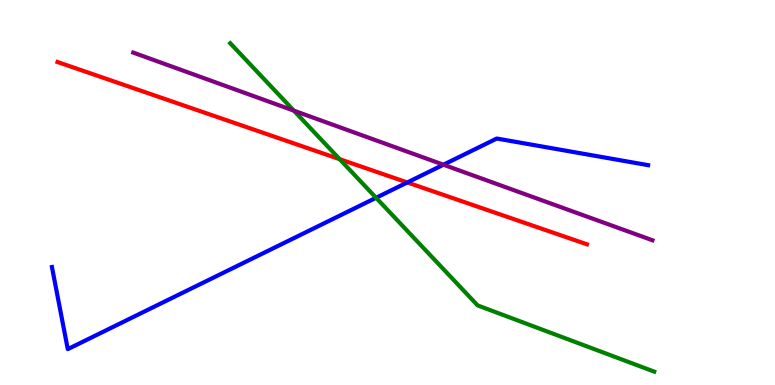[{'lines': ['blue', 'red'], 'intersections': [{'x': 5.26, 'y': 5.26}]}, {'lines': ['green', 'red'], 'intersections': [{'x': 4.38, 'y': 5.87}]}, {'lines': ['purple', 'red'], 'intersections': []}, {'lines': ['blue', 'green'], 'intersections': [{'x': 4.85, 'y': 4.86}]}, {'lines': ['blue', 'purple'], 'intersections': [{'x': 5.72, 'y': 5.72}]}, {'lines': ['green', 'purple'], 'intersections': [{'x': 3.79, 'y': 7.13}]}]